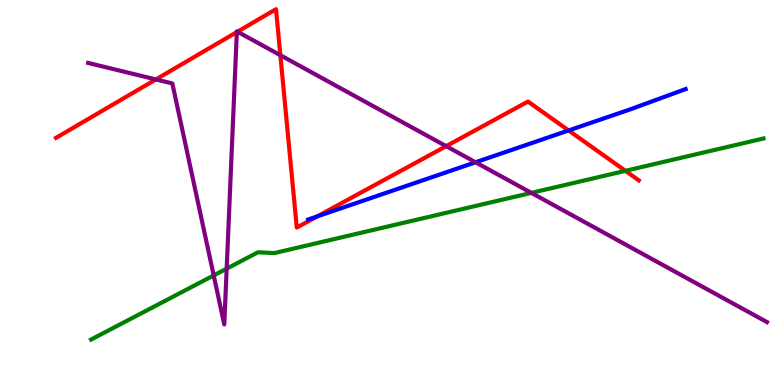[{'lines': ['blue', 'red'], 'intersections': [{'x': 4.09, 'y': 4.38}, {'x': 7.34, 'y': 6.61}]}, {'lines': ['green', 'red'], 'intersections': [{'x': 8.07, 'y': 5.56}]}, {'lines': ['purple', 'red'], 'intersections': [{'x': 2.01, 'y': 7.94}, {'x': 3.06, 'y': 9.17}, {'x': 3.06, 'y': 9.18}, {'x': 3.62, 'y': 8.57}, {'x': 5.76, 'y': 6.2}]}, {'lines': ['blue', 'green'], 'intersections': []}, {'lines': ['blue', 'purple'], 'intersections': [{'x': 6.14, 'y': 5.79}]}, {'lines': ['green', 'purple'], 'intersections': [{'x': 2.76, 'y': 2.85}, {'x': 2.92, 'y': 3.02}, {'x': 6.86, 'y': 4.99}]}]